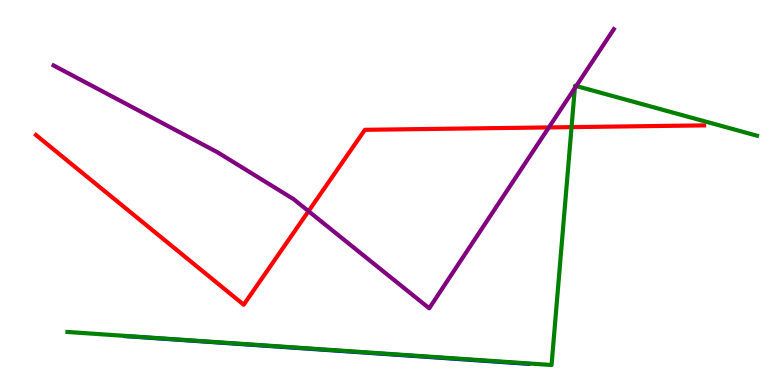[{'lines': ['blue', 'red'], 'intersections': []}, {'lines': ['green', 'red'], 'intersections': [{'x': 7.37, 'y': 6.7}]}, {'lines': ['purple', 'red'], 'intersections': [{'x': 3.98, 'y': 4.51}, {'x': 7.08, 'y': 6.69}]}, {'lines': ['blue', 'green'], 'intersections': []}, {'lines': ['blue', 'purple'], 'intersections': []}, {'lines': ['green', 'purple'], 'intersections': [{'x': 7.42, 'y': 7.71}, {'x': 7.44, 'y': 7.77}]}]